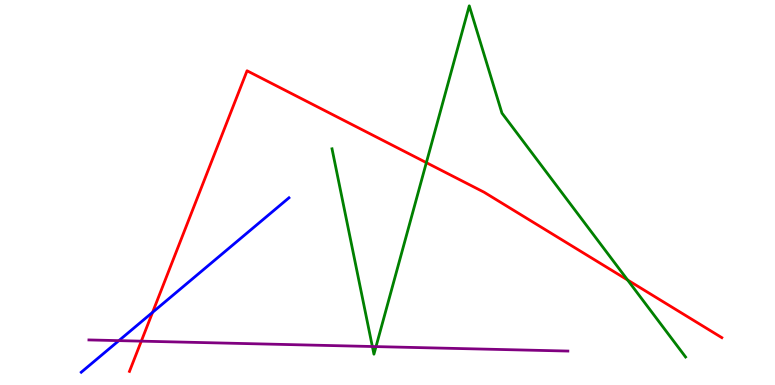[{'lines': ['blue', 'red'], 'intersections': [{'x': 1.97, 'y': 1.89}]}, {'lines': ['green', 'red'], 'intersections': [{'x': 5.5, 'y': 5.78}, {'x': 8.1, 'y': 2.73}]}, {'lines': ['purple', 'red'], 'intersections': [{'x': 1.82, 'y': 1.14}]}, {'lines': ['blue', 'green'], 'intersections': []}, {'lines': ['blue', 'purple'], 'intersections': [{'x': 1.53, 'y': 1.15}]}, {'lines': ['green', 'purple'], 'intersections': [{'x': 4.8, 'y': 1.0}, {'x': 4.85, 'y': 0.997}]}]